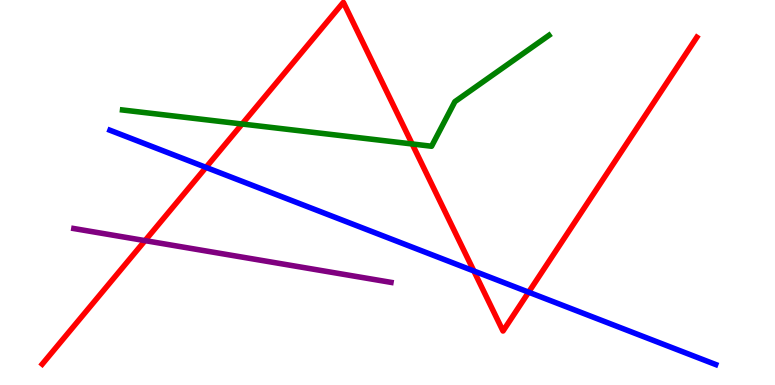[{'lines': ['blue', 'red'], 'intersections': [{'x': 2.66, 'y': 5.65}, {'x': 6.11, 'y': 2.96}, {'x': 6.82, 'y': 2.41}]}, {'lines': ['green', 'red'], 'intersections': [{'x': 3.12, 'y': 6.78}, {'x': 5.32, 'y': 6.26}]}, {'lines': ['purple', 'red'], 'intersections': [{'x': 1.87, 'y': 3.75}]}, {'lines': ['blue', 'green'], 'intersections': []}, {'lines': ['blue', 'purple'], 'intersections': []}, {'lines': ['green', 'purple'], 'intersections': []}]